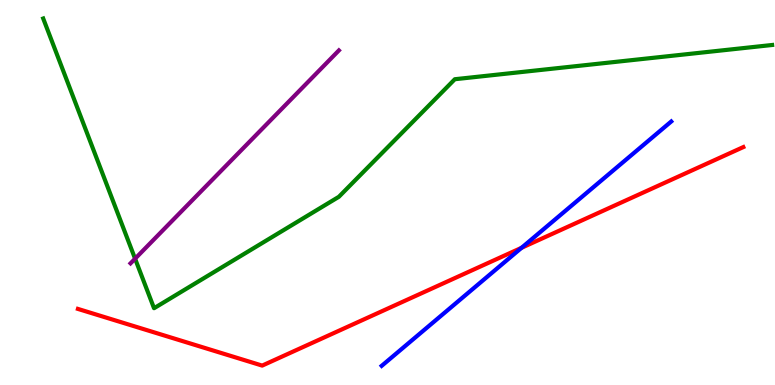[{'lines': ['blue', 'red'], 'intersections': [{'x': 6.73, 'y': 3.56}]}, {'lines': ['green', 'red'], 'intersections': []}, {'lines': ['purple', 'red'], 'intersections': []}, {'lines': ['blue', 'green'], 'intersections': []}, {'lines': ['blue', 'purple'], 'intersections': []}, {'lines': ['green', 'purple'], 'intersections': [{'x': 1.74, 'y': 3.28}]}]